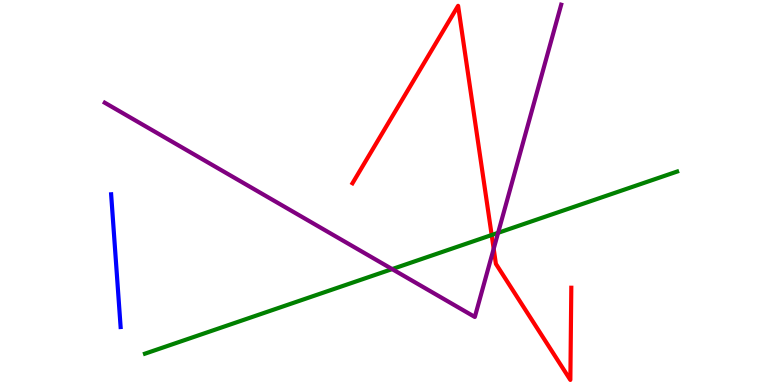[{'lines': ['blue', 'red'], 'intersections': []}, {'lines': ['green', 'red'], 'intersections': [{'x': 6.34, 'y': 3.9}]}, {'lines': ['purple', 'red'], 'intersections': [{'x': 6.37, 'y': 3.54}]}, {'lines': ['blue', 'green'], 'intersections': []}, {'lines': ['blue', 'purple'], 'intersections': []}, {'lines': ['green', 'purple'], 'intersections': [{'x': 5.06, 'y': 3.01}, {'x': 6.43, 'y': 3.95}]}]